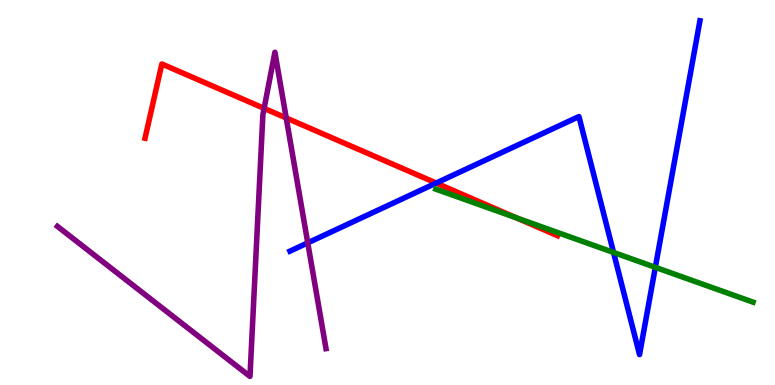[{'lines': ['blue', 'red'], 'intersections': [{'x': 5.63, 'y': 5.25}]}, {'lines': ['green', 'red'], 'intersections': [{'x': 6.66, 'y': 4.34}]}, {'lines': ['purple', 'red'], 'intersections': [{'x': 3.41, 'y': 7.19}, {'x': 3.69, 'y': 6.94}]}, {'lines': ['blue', 'green'], 'intersections': [{'x': 7.92, 'y': 3.44}, {'x': 8.46, 'y': 3.06}]}, {'lines': ['blue', 'purple'], 'intersections': [{'x': 3.97, 'y': 3.69}]}, {'lines': ['green', 'purple'], 'intersections': []}]